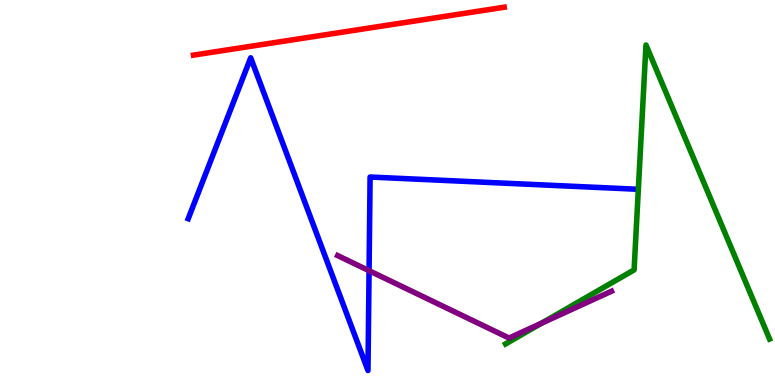[{'lines': ['blue', 'red'], 'intersections': []}, {'lines': ['green', 'red'], 'intersections': []}, {'lines': ['purple', 'red'], 'intersections': []}, {'lines': ['blue', 'green'], 'intersections': []}, {'lines': ['blue', 'purple'], 'intersections': [{'x': 4.76, 'y': 2.97}]}, {'lines': ['green', 'purple'], 'intersections': [{'x': 6.99, 'y': 1.61}]}]